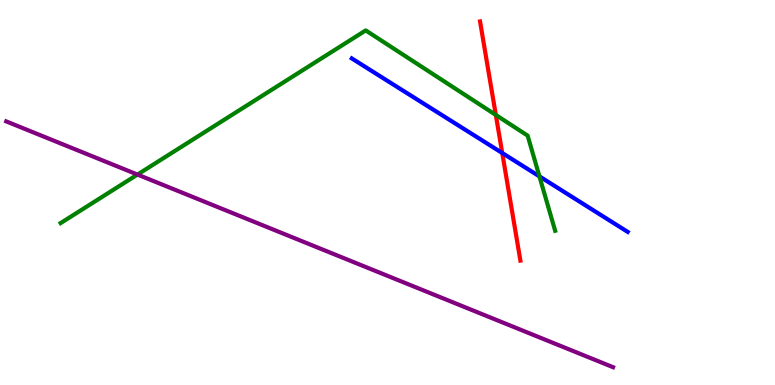[{'lines': ['blue', 'red'], 'intersections': [{'x': 6.48, 'y': 6.03}]}, {'lines': ['green', 'red'], 'intersections': [{'x': 6.4, 'y': 7.01}]}, {'lines': ['purple', 'red'], 'intersections': []}, {'lines': ['blue', 'green'], 'intersections': [{'x': 6.96, 'y': 5.42}]}, {'lines': ['blue', 'purple'], 'intersections': []}, {'lines': ['green', 'purple'], 'intersections': [{'x': 1.77, 'y': 5.47}]}]